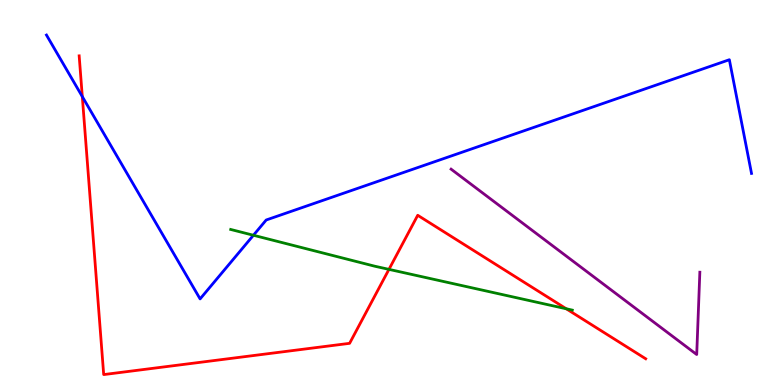[{'lines': ['blue', 'red'], 'intersections': [{'x': 1.06, 'y': 7.49}]}, {'lines': ['green', 'red'], 'intersections': [{'x': 5.02, 'y': 3.0}, {'x': 7.31, 'y': 1.98}]}, {'lines': ['purple', 'red'], 'intersections': []}, {'lines': ['blue', 'green'], 'intersections': [{'x': 3.27, 'y': 3.89}]}, {'lines': ['blue', 'purple'], 'intersections': []}, {'lines': ['green', 'purple'], 'intersections': []}]